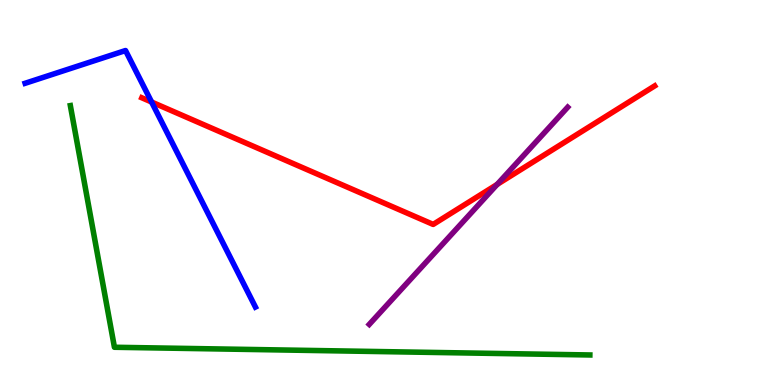[{'lines': ['blue', 'red'], 'intersections': [{'x': 1.96, 'y': 7.35}]}, {'lines': ['green', 'red'], 'intersections': []}, {'lines': ['purple', 'red'], 'intersections': [{'x': 6.42, 'y': 5.21}]}, {'lines': ['blue', 'green'], 'intersections': []}, {'lines': ['blue', 'purple'], 'intersections': []}, {'lines': ['green', 'purple'], 'intersections': []}]